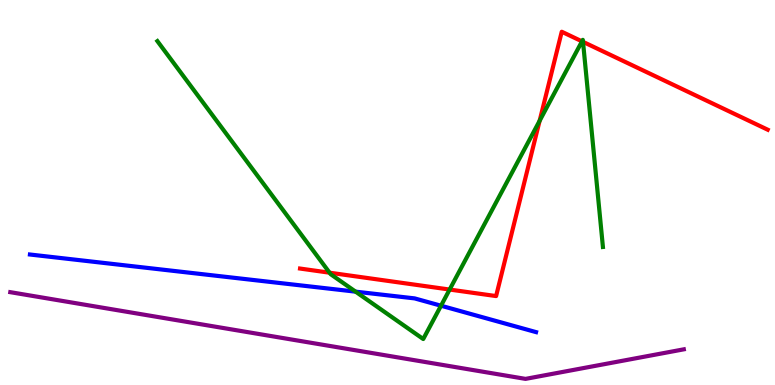[{'lines': ['blue', 'red'], 'intersections': []}, {'lines': ['green', 'red'], 'intersections': [{'x': 4.25, 'y': 2.92}, {'x': 5.8, 'y': 2.48}, {'x': 6.96, 'y': 6.86}, {'x': 7.51, 'y': 8.93}, {'x': 7.52, 'y': 8.91}]}, {'lines': ['purple', 'red'], 'intersections': []}, {'lines': ['blue', 'green'], 'intersections': [{'x': 4.59, 'y': 2.42}, {'x': 5.69, 'y': 2.06}]}, {'lines': ['blue', 'purple'], 'intersections': []}, {'lines': ['green', 'purple'], 'intersections': []}]